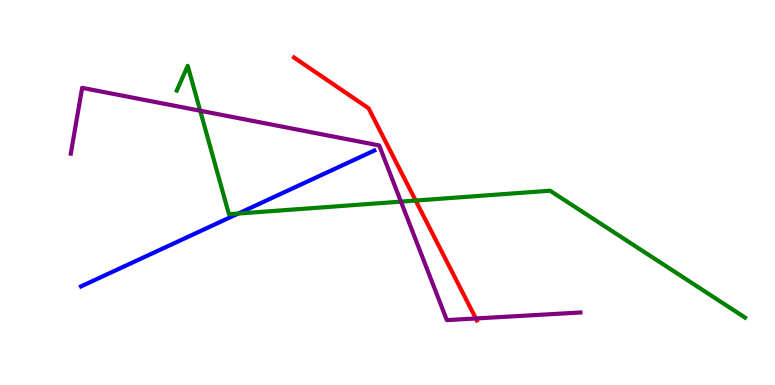[{'lines': ['blue', 'red'], 'intersections': []}, {'lines': ['green', 'red'], 'intersections': [{'x': 5.36, 'y': 4.79}]}, {'lines': ['purple', 'red'], 'intersections': [{'x': 6.14, 'y': 1.73}]}, {'lines': ['blue', 'green'], 'intersections': [{'x': 3.07, 'y': 4.45}]}, {'lines': ['blue', 'purple'], 'intersections': []}, {'lines': ['green', 'purple'], 'intersections': [{'x': 2.58, 'y': 7.12}, {'x': 5.17, 'y': 4.76}]}]